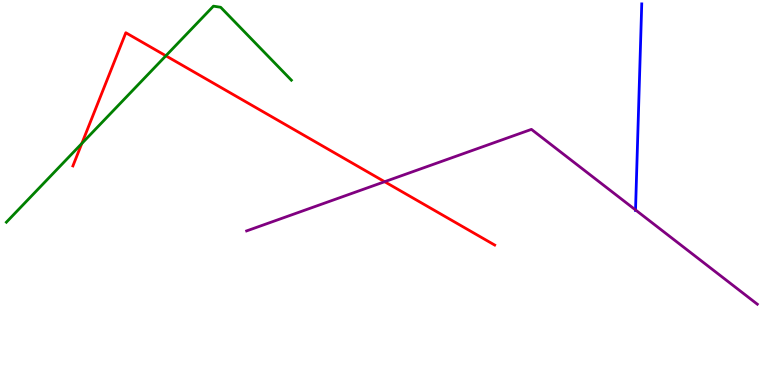[{'lines': ['blue', 'red'], 'intersections': []}, {'lines': ['green', 'red'], 'intersections': [{'x': 1.06, 'y': 6.27}, {'x': 2.14, 'y': 8.55}]}, {'lines': ['purple', 'red'], 'intersections': [{'x': 4.96, 'y': 5.28}]}, {'lines': ['blue', 'green'], 'intersections': []}, {'lines': ['blue', 'purple'], 'intersections': [{'x': 8.2, 'y': 4.55}]}, {'lines': ['green', 'purple'], 'intersections': []}]